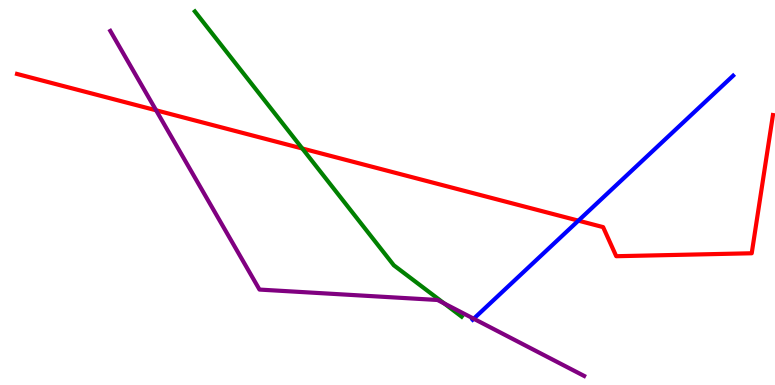[{'lines': ['blue', 'red'], 'intersections': [{'x': 7.46, 'y': 4.27}]}, {'lines': ['green', 'red'], 'intersections': [{'x': 3.9, 'y': 6.14}]}, {'lines': ['purple', 'red'], 'intersections': [{'x': 2.01, 'y': 7.14}]}, {'lines': ['blue', 'green'], 'intersections': []}, {'lines': ['blue', 'purple'], 'intersections': [{'x': 6.11, 'y': 1.72}]}, {'lines': ['green', 'purple'], 'intersections': [{'x': 5.73, 'y': 2.12}]}]